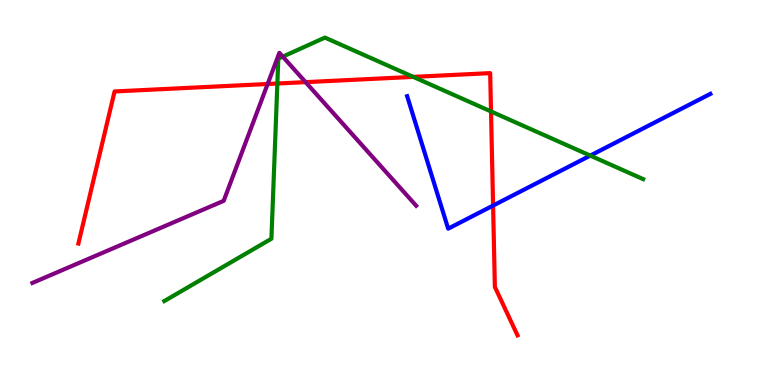[{'lines': ['blue', 'red'], 'intersections': [{'x': 6.36, 'y': 4.66}]}, {'lines': ['green', 'red'], 'intersections': [{'x': 3.58, 'y': 7.83}, {'x': 5.33, 'y': 8.0}, {'x': 6.34, 'y': 7.1}]}, {'lines': ['purple', 'red'], 'intersections': [{'x': 3.45, 'y': 7.82}, {'x': 3.94, 'y': 7.87}]}, {'lines': ['blue', 'green'], 'intersections': [{'x': 7.62, 'y': 5.96}]}, {'lines': ['blue', 'purple'], 'intersections': []}, {'lines': ['green', 'purple'], 'intersections': [{'x': 3.65, 'y': 8.53}]}]